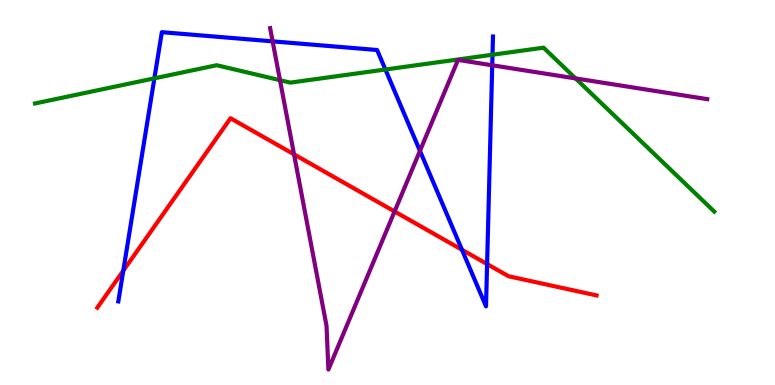[{'lines': ['blue', 'red'], 'intersections': [{'x': 1.59, 'y': 2.97}, {'x': 5.96, 'y': 3.51}, {'x': 6.29, 'y': 3.14}]}, {'lines': ['green', 'red'], 'intersections': []}, {'lines': ['purple', 'red'], 'intersections': [{'x': 3.79, 'y': 5.99}, {'x': 5.09, 'y': 4.51}]}, {'lines': ['blue', 'green'], 'intersections': [{'x': 1.99, 'y': 7.97}, {'x': 4.97, 'y': 8.19}, {'x': 6.35, 'y': 8.58}]}, {'lines': ['blue', 'purple'], 'intersections': [{'x': 3.52, 'y': 8.93}, {'x': 5.42, 'y': 6.08}, {'x': 6.35, 'y': 8.3}]}, {'lines': ['green', 'purple'], 'intersections': [{'x': 3.61, 'y': 7.92}, {'x': 7.43, 'y': 7.96}]}]